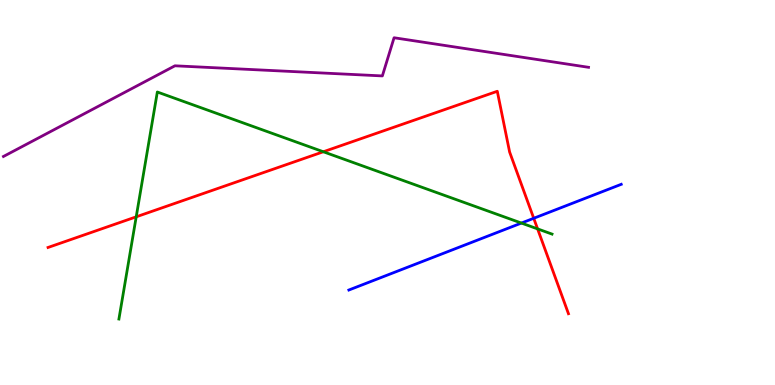[{'lines': ['blue', 'red'], 'intersections': [{'x': 6.89, 'y': 4.33}]}, {'lines': ['green', 'red'], 'intersections': [{'x': 1.76, 'y': 4.37}, {'x': 4.17, 'y': 6.06}, {'x': 6.94, 'y': 4.05}]}, {'lines': ['purple', 'red'], 'intersections': []}, {'lines': ['blue', 'green'], 'intersections': [{'x': 6.73, 'y': 4.21}]}, {'lines': ['blue', 'purple'], 'intersections': []}, {'lines': ['green', 'purple'], 'intersections': []}]